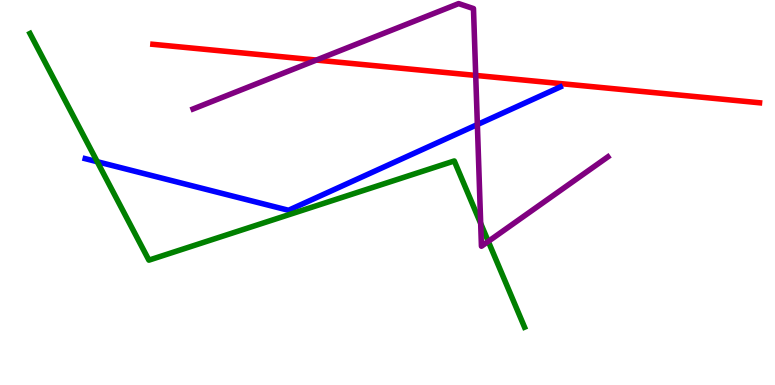[{'lines': ['blue', 'red'], 'intersections': []}, {'lines': ['green', 'red'], 'intersections': []}, {'lines': ['purple', 'red'], 'intersections': [{'x': 4.08, 'y': 8.44}, {'x': 6.14, 'y': 8.04}]}, {'lines': ['blue', 'green'], 'intersections': [{'x': 1.25, 'y': 5.8}]}, {'lines': ['blue', 'purple'], 'intersections': [{'x': 6.16, 'y': 6.76}]}, {'lines': ['green', 'purple'], 'intersections': [{'x': 6.2, 'y': 4.2}, {'x': 6.3, 'y': 3.73}]}]